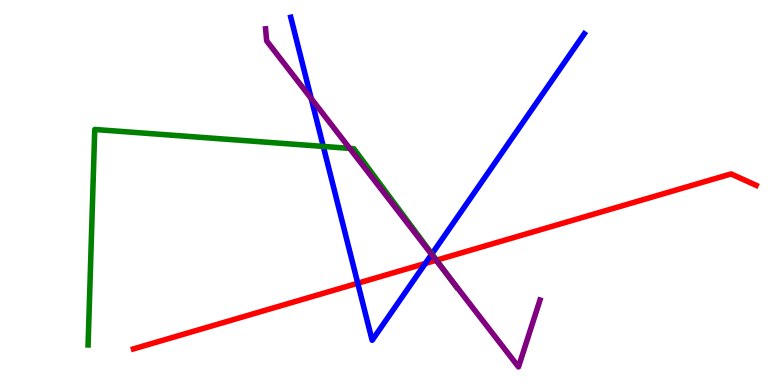[{'lines': ['blue', 'red'], 'intersections': [{'x': 4.62, 'y': 2.64}, {'x': 5.49, 'y': 3.16}]}, {'lines': ['green', 'red'], 'intersections': [{'x': 5.63, 'y': 3.24}]}, {'lines': ['purple', 'red'], 'intersections': [{'x': 5.63, 'y': 3.24}]}, {'lines': ['blue', 'green'], 'intersections': [{'x': 4.17, 'y': 6.2}, {'x': 5.57, 'y': 3.4}]}, {'lines': ['blue', 'purple'], 'intersections': [{'x': 4.02, 'y': 7.44}, {'x': 5.57, 'y': 3.39}]}, {'lines': ['green', 'purple'], 'intersections': [{'x': 4.51, 'y': 6.15}, {'x': 5.78, 'y': 2.84}]}]